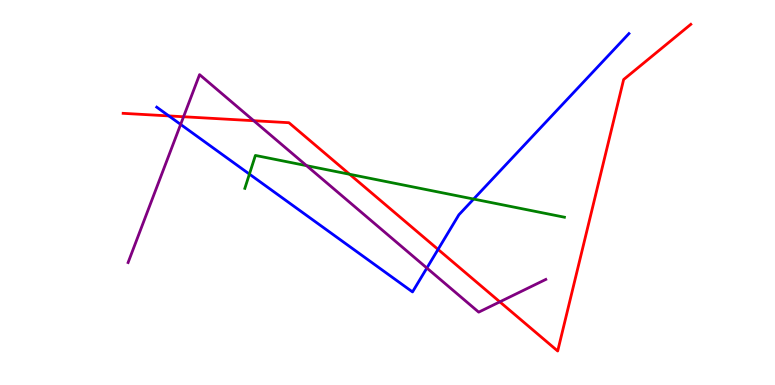[{'lines': ['blue', 'red'], 'intersections': [{'x': 2.18, 'y': 6.99}, {'x': 5.65, 'y': 3.52}]}, {'lines': ['green', 'red'], 'intersections': [{'x': 4.51, 'y': 5.47}]}, {'lines': ['purple', 'red'], 'intersections': [{'x': 2.37, 'y': 6.97}, {'x': 3.27, 'y': 6.86}, {'x': 6.45, 'y': 2.16}]}, {'lines': ['blue', 'green'], 'intersections': [{'x': 3.22, 'y': 5.48}, {'x': 6.11, 'y': 4.83}]}, {'lines': ['blue', 'purple'], 'intersections': [{'x': 2.33, 'y': 6.77}, {'x': 5.51, 'y': 3.04}]}, {'lines': ['green', 'purple'], 'intersections': [{'x': 3.96, 'y': 5.7}]}]